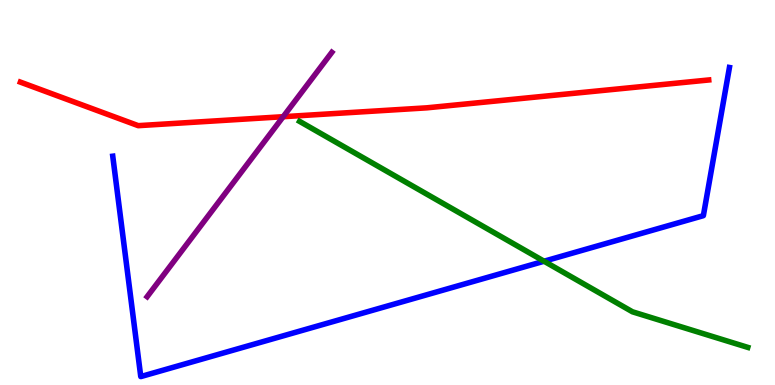[{'lines': ['blue', 'red'], 'intersections': []}, {'lines': ['green', 'red'], 'intersections': []}, {'lines': ['purple', 'red'], 'intersections': [{'x': 3.65, 'y': 6.97}]}, {'lines': ['blue', 'green'], 'intersections': [{'x': 7.02, 'y': 3.21}]}, {'lines': ['blue', 'purple'], 'intersections': []}, {'lines': ['green', 'purple'], 'intersections': []}]